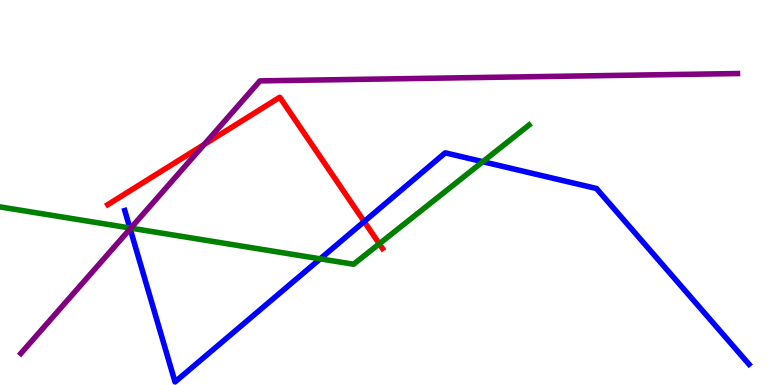[{'lines': ['blue', 'red'], 'intersections': [{'x': 4.7, 'y': 4.25}]}, {'lines': ['green', 'red'], 'intersections': [{'x': 4.89, 'y': 3.67}]}, {'lines': ['purple', 'red'], 'intersections': [{'x': 2.63, 'y': 6.25}]}, {'lines': ['blue', 'green'], 'intersections': [{'x': 1.68, 'y': 4.08}, {'x': 4.13, 'y': 3.28}, {'x': 6.23, 'y': 5.8}]}, {'lines': ['blue', 'purple'], 'intersections': [{'x': 1.68, 'y': 4.06}]}, {'lines': ['green', 'purple'], 'intersections': [{'x': 1.69, 'y': 4.07}]}]